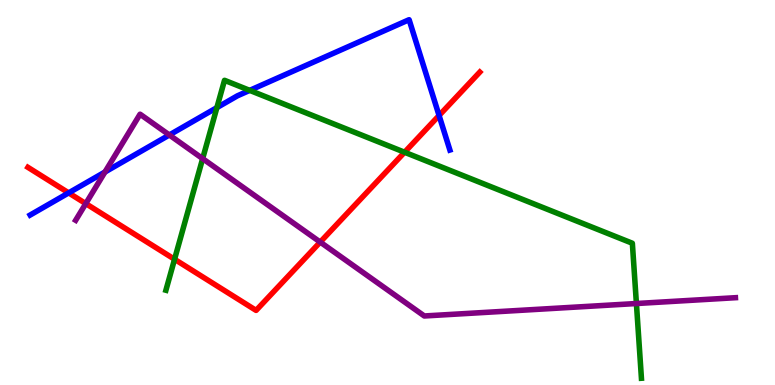[{'lines': ['blue', 'red'], 'intersections': [{'x': 0.886, 'y': 4.99}, {'x': 5.67, 'y': 7.0}]}, {'lines': ['green', 'red'], 'intersections': [{'x': 2.25, 'y': 3.27}, {'x': 5.22, 'y': 6.05}]}, {'lines': ['purple', 'red'], 'intersections': [{'x': 1.11, 'y': 4.71}, {'x': 4.13, 'y': 3.71}]}, {'lines': ['blue', 'green'], 'intersections': [{'x': 2.8, 'y': 7.2}, {'x': 3.22, 'y': 7.65}]}, {'lines': ['blue', 'purple'], 'intersections': [{'x': 1.35, 'y': 5.53}, {'x': 2.19, 'y': 6.49}]}, {'lines': ['green', 'purple'], 'intersections': [{'x': 2.61, 'y': 5.88}, {'x': 8.21, 'y': 2.12}]}]